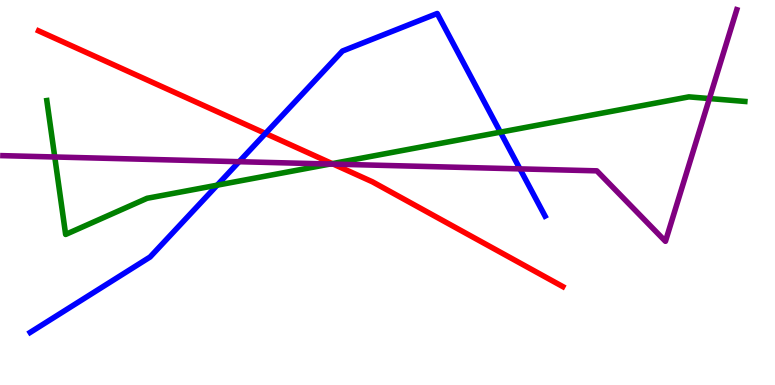[{'lines': ['blue', 'red'], 'intersections': [{'x': 3.43, 'y': 6.53}]}, {'lines': ['green', 'red'], 'intersections': [{'x': 4.29, 'y': 5.75}]}, {'lines': ['purple', 'red'], 'intersections': [{'x': 4.3, 'y': 5.74}]}, {'lines': ['blue', 'green'], 'intersections': [{'x': 2.8, 'y': 5.19}, {'x': 6.46, 'y': 6.57}]}, {'lines': ['blue', 'purple'], 'intersections': [{'x': 3.09, 'y': 5.8}, {'x': 6.71, 'y': 5.61}]}, {'lines': ['green', 'purple'], 'intersections': [{'x': 0.706, 'y': 5.92}, {'x': 4.26, 'y': 5.74}, {'x': 9.15, 'y': 7.44}]}]